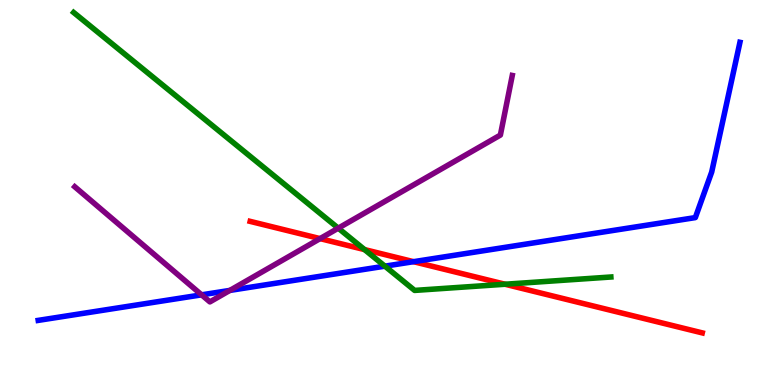[{'lines': ['blue', 'red'], 'intersections': [{'x': 5.34, 'y': 3.2}]}, {'lines': ['green', 'red'], 'intersections': [{'x': 4.7, 'y': 3.52}, {'x': 6.52, 'y': 2.62}]}, {'lines': ['purple', 'red'], 'intersections': [{'x': 4.13, 'y': 3.8}]}, {'lines': ['blue', 'green'], 'intersections': [{'x': 4.97, 'y': 3.09}]}, {'lines': ['blue', 'purple'], 'intersections': [{'x': 2.6, 'y': 2.34}, {'x': 2.97, 'y': 2.46}]}, {'lines': ['green', 'purple'], 'intersections': [{'x': 4.36, 'y': 4.07}]}]